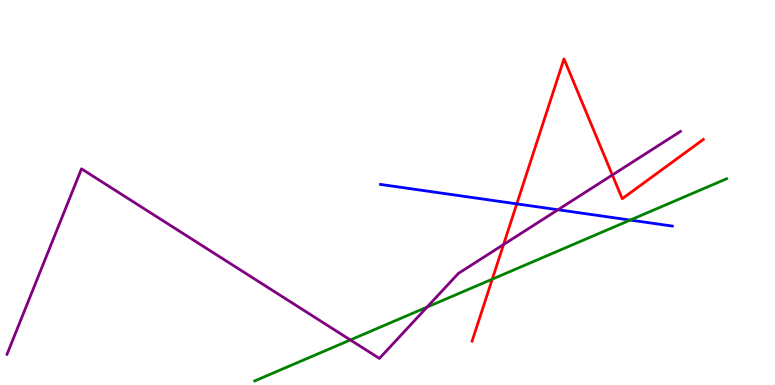[{'lines': ['blue', 'red'], 'intersections': [{'x': 6.67, 'y': 4.7}]}, {'lines': ['green', 'red'], 'intersections': [{'x': 6.35, 'y': 2.75}]}, {'lines': ['purple', 'red'], 'intersections': [{'x': 6.5, 'y': 3.65}, {'x': 7.9, 'y': 5.45}]}, {'lines': ['blue', 'green'], 'intersections': [{'x': 8.13, 'y': 4.28}]}, {'lines': ['blue', 'purple'], 'intersections': [{'x': 7.2, 'y': 4.55}]}, {'lines': ['green', 'purple'], 'intersections': [{'x': 4.52, 'y': 1.17}, {'x': 5.51, 'y': 2.02}]}]